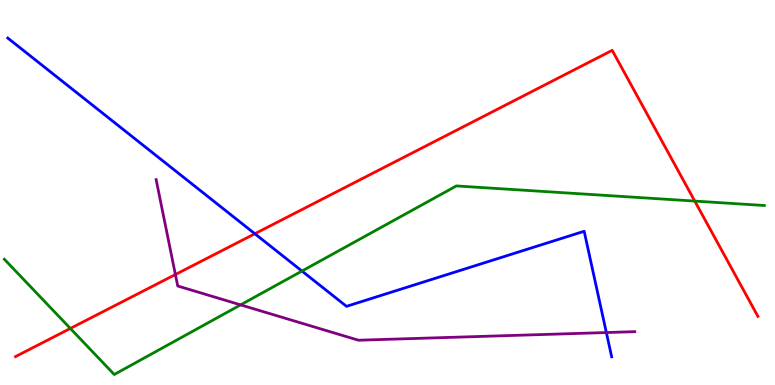[{'lines': ['blue', 'red'], 'intersections': [{'x': 3.29, 'y': 3.93}]}, {'lines': ['green', 'red'], 'intersections': [{'x': 0.908, 'y': 1.47}, {'x': 8.96, 'y': 4.78}]}, {'lines': ['purple', 'red'], 'intersections': [{'x': 2.26, 'y': 2.87}]}, {'lines': ['blue', 'green'], 'intersections': [{'x': 3.9, 'y': 2.96}]}, {'lines': ['blue', 'purple'], 'intersections': [{'x': 7.82, 'y': 1.36}]}, {'lines': ['green', 'purple'], 'intersections': [{'x': 3.1, 'y': 2.08}]}]